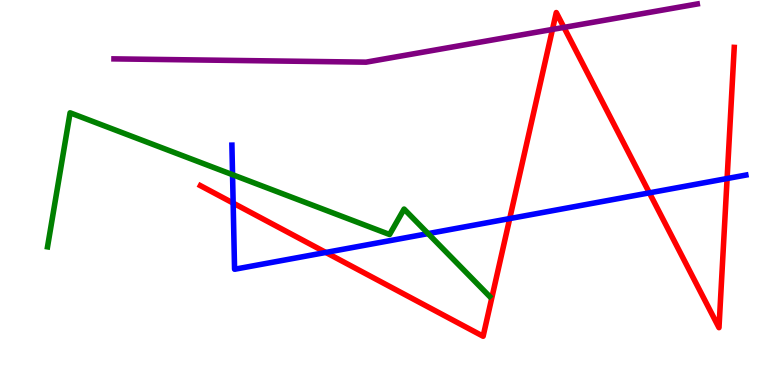[{'lines': ['blue', 'red'], 'intersections': [{'x': 3.01, 'y': 4.72}, {'x': 4.2, 'y': 3.44}, {'x': 6.58, 'y': 4.32}, {'x': 8.38, 'y': 4.99}, {'x': 9.38, 'y': 5.36}]}, {'lines': ['green', 'red'], 'intersections': []}, {'lines': ['purple', 'red'], 'intersections': [{'x': 7.13, 'y': 9.24}, {'x': 7.28, 'y': 9.29}]}, {'lines': ['blue', 'green'], 'intersections': [{'x': 3.0, 'y': 5.46}, {'x': 5.52, 'y': 3.93}]}, {'lines': ['blue', 'purple'], 'intersections': []}, {'lines': ['green', 'purple'], 'intersections': []}]